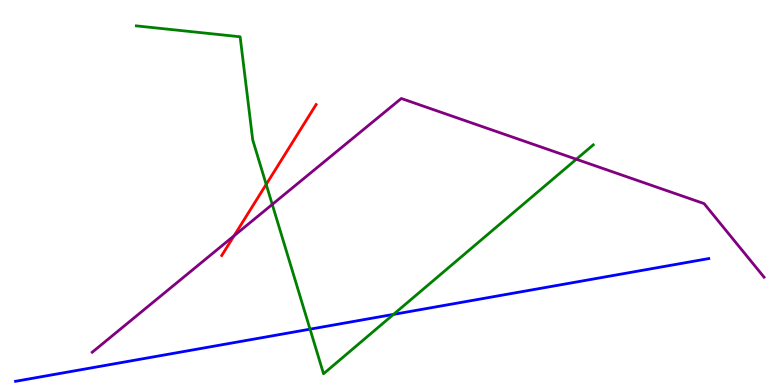[{'lines': ['blue', 'red'], 'intersections': []}, {'lines': ['green', 'red'], 'intersections': [{'x': 3.43, 'y': 5.21}]}, {'lines': ['purple', 'red'], 'intersections': [{'x': 3.02, 'y': 3.88}]}, {'lines': ['blue', 'green'], 'intersections': [{'x': 4.0, 'y': 1.45}, {'x': 5.08, 'y': 1.83}]}, {'lines': ['blue', 'purple'], 'intersections': []}, {'lines': ['green', 'purple'], 'intersections': [{'x': 3.51, 'y': 4.69}, {'x': 7.44, 'y': 5.86}]}]